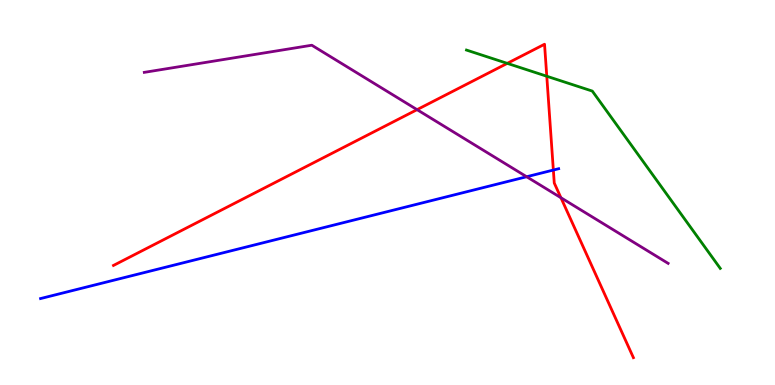[{'lines': ['blue', 'red'], 'intersections': [{'x': 7.14, 'y': 5.58}]}, {'lines': ['green', 'red'], 'intersections': [{'x': 6.55, 'y': 8.35}, {'x': 7.06, 'y': 8.02}]}, {'lines': ['purple', 'red'], 'intersections': [{'x': 5.38, 'y': 7.15}, {'x': 7.24, 'y': 4.86}]}, {'lines': ['blue', 'green'], 'intersections': []}, {'lines': ['blue', 'purple'], 'intersections': [{'x': 6.8, 'y': 5.41}]}, {'lines': ['green', 'purple'], 'intersections': []}]